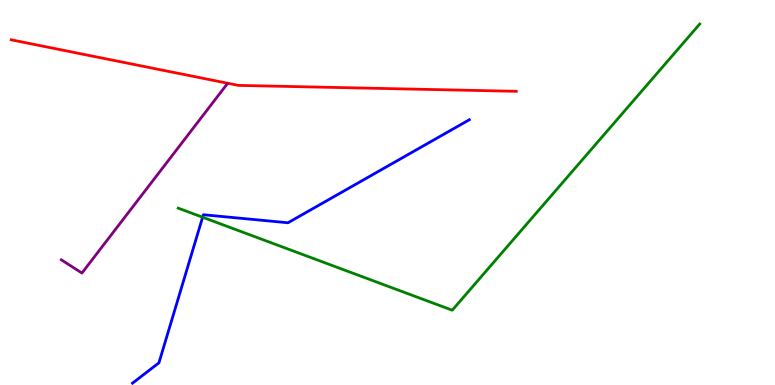[{'lines': ['blue', 'red'], 'intersections': []}, {'lines': ['green', 'red'], 'intersections': []}, {'lines': ['purple', 'red'], 'intersections': []}, {'lines': ['blue', 'green'], 'intersections': [{'x': 2.61, 'y': 4.36}]}, {'lines': ['blue', 'purple'], 'intersections': []}, {'lines': ['green', 'purple'], 'intersections': []}]